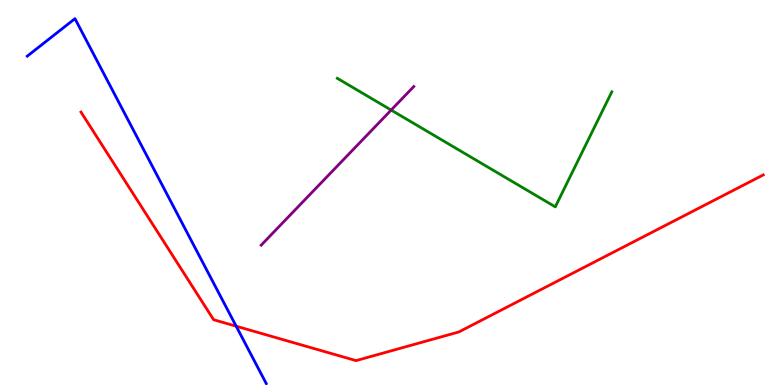[{'lines': ['blue', 'red'], 'intersections': [{'x': 3.05, 'y': 1.53}]}, {'lines': ['green', 'red'], 'intersections': []}, {'lines': ['purple', 'red'], 'intersections': []}, {'lines': ['blue', 'green'], 'intersections': []}, {'lines': ['blue', 'purple'], 'intersections': []}, {'lines': ['green', 'purple'], 'intersections': [{'x': 5.05, 'y': 7.14}]}]